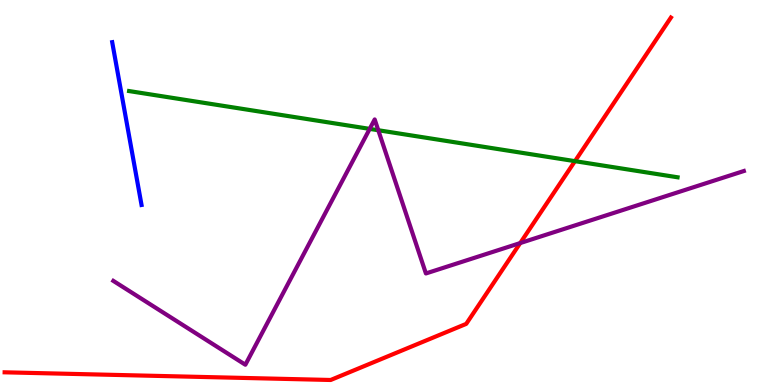[{'lines': ['blue', 'red'], 'intersections': []}, {'lines': ['green', 'red'], 'intersections': [{'x': 7.42, 'y': 5.81}]}, {'lines': ['purple', 'red'], 'intersections': [{'x': 6.71, 'y': 3.69}]}, {'lines': ['blue', 'green'], 'intersections': []}, {'lines': ['blue', 'purple'], 'intersections': []}, {'lines': ['green', 'purple'], 'intersections': [{'x': 4.77, 'y': 6.65}, {'x': 4.88, 'y': 6.62}]}]